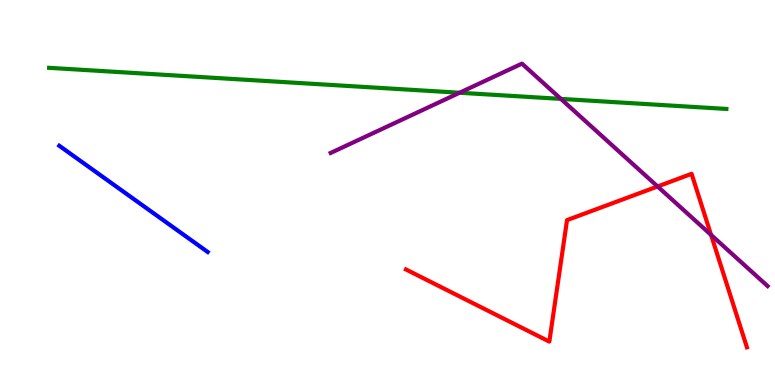[{'lines': ['blue', 'red'], 'intersections': []}, {'lines': ['green', 'red'], 'intersections': []}, {'lines': ['purple', 'red'], 'intersections': [{'x': 8.49, 'y': 5.16}, {'x': 9.18, 'y': 3.9}]}, {'lines': ['blue', 'green'], 'intersections': []}, {'lines': ['blue', 'purple'], 'intersections': []}, {'lines': ['green', 'purple'], 'intersections': [{'x': 5.93, 'y': 7.59}, {'x': 7.24, 'y': 7.43}]}]